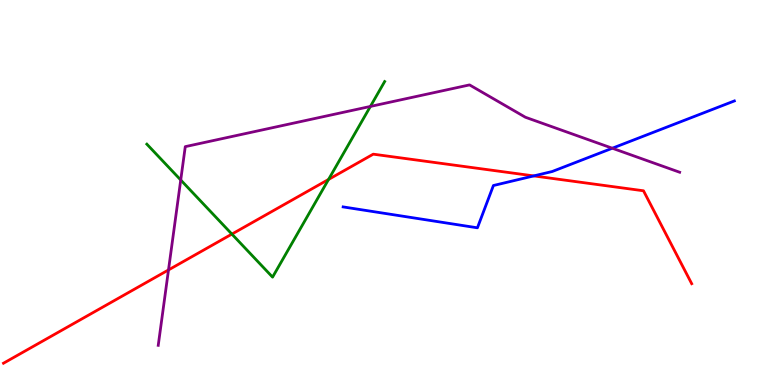[{'lines': ['blue', 'red'], 'intersections': [{'x': 6.89, 'y': 5.43}]}, {'lines': ['green', 'red'], 'intersections': [{'x': 2.99, 'y': 3.92}, {'x': 4.24, 'y': 5.34}]}, {'lines': ['purple', 'red'], 'intersections': [{'x': 2.17, 'y': 2.99}]}, {'lines': ['blue', 'green'], 'intersections': []}, {'lines': ['blue', 'purple'], 'intersections': [{'x': 7.9, 'y': 6.15}]}, {'lines': ['green', 'purple'], 'intersections': [{'x': 2.33, 'y': 5.32}, {'x': 4.78, 'y': 7.24}]}]